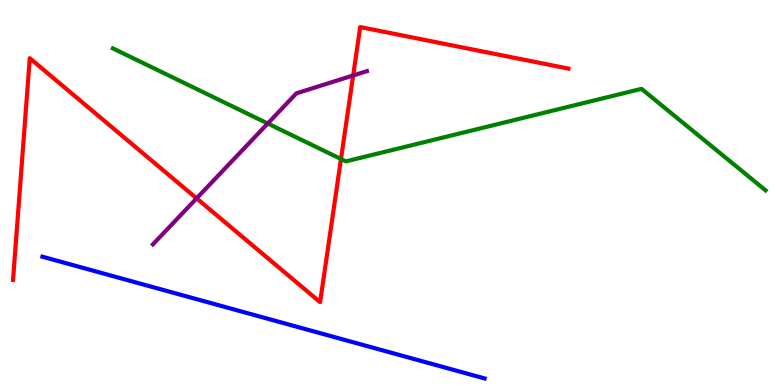[{'lines': ['blue', 'red'], 'intersections': []}, {'lines': ['green', 'red'], 'intersections': [{'x': 4.4, 'y': 5.87}]}, {'lines': ['purple', 'red'], 'intersections': [{'x': 2.54, 'y': 4.85}, {'x': 4.56, 'y': 8.04}]}, {'lines': ['blue', 'green'], 'intersections': []}, {'lines': ['blue', 'purple'], 'intersections': []}, {'lines': ['green', 'purple'], 'intersections': [{'x': 3.45, 'y': 6.79}]}]